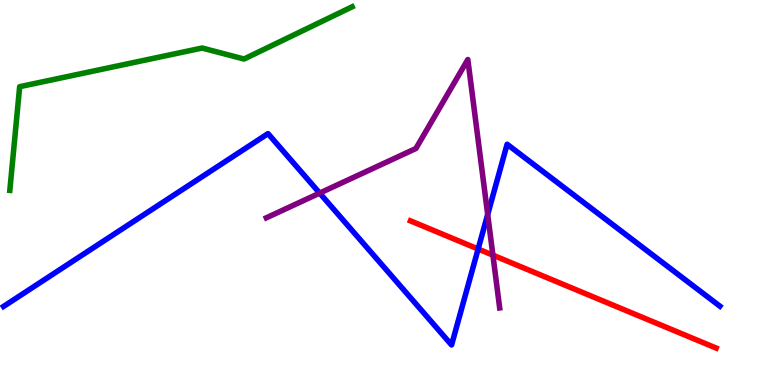[{'lines': ['blue', 'red'], 'intersections': [{'x': 6.17, 'y': 3.53}]}, {'lines': ['green', 'red'], 'intersections': []}, {'lines': ['purple', 'red'], 'intersections': [{'x': 6.36, 'y': 3.37}]}, {'lines': ['blue', 'green'], 'intersections': []}, {'lines': ['blue', 'purple'], 'intersections': [{'x': 4.12, 'y': 4.98}, {'x': 6.29, 'y': 4.43}]}, {'lines': ['green', 'purple'], 'intersections': []}]